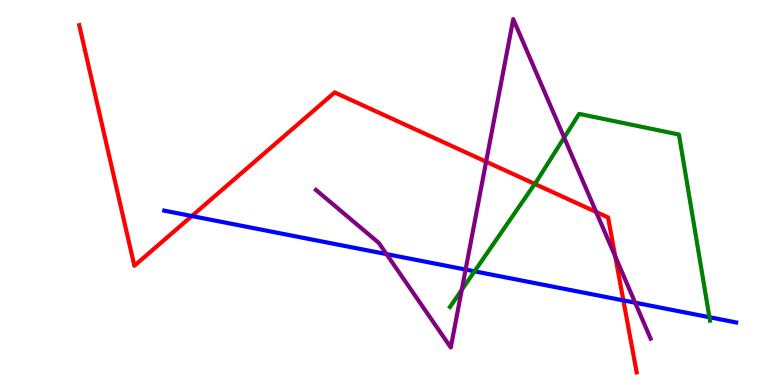[{'lines': ['blue', 'red'], 'intersections': [{'x': 2.48, 'y': 4.39}, {'x': 8.04, 'y': 2.2}]}, {'lines': ['green', 'red'], 'intersections': [{'x': 6.9, 'y': 5.22}]}, {'lines': ['purple', 'red'], 'intersections': [{'x': 6.27, 'y': 5.8}, {'x': 7.69, 'y': 4.49}, {'x': 7.94, 'y': 3.34}]}, {'lines': ['blue', 'green'], 'intersections': [{'x': 6.12, 'y': 2.95}, {'x': 9.15, 'y': 1.76}]}, {'lines': ['blue', 'purple'], 'intersections': [{'x': 4.99, 'y': 3.4}, {'x': 6.01, 'y': 3.0}, {'x': 8.2, 'y': 2.14}]}, {'lines': ['green', 'purple'], 'intersections': [{'x': 5.96, 'y': 2.47}, {'x': 7.28, 'y': 6.43}]}]